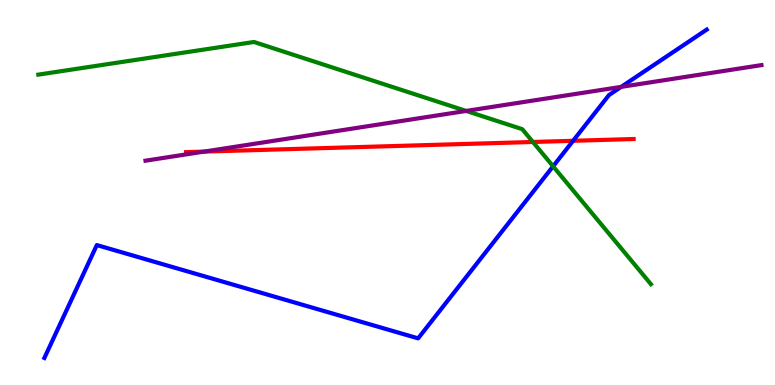[{'lines': ['blue', 'red'], 'intersections': [{'x': 7.39, 'y': 6.34}]}, {'lines': ['green', 'red'], 'intersections': [{'x': 6.88, 'y': 6.31}]}, {'lines': ['purple', 'red'], 'intersections': [{'x': 2.63, 'y': 6.06}]}, {'lines': ['blue', 'green'], 'intersections': [{'x': 7.14, 'y': 5.68}]}, {'lines': ['blue', 'purple'], 'intersections': [{'x': 8.02, 'y': 7.74}]}, {'lines': ['green', 'purple'], 'intersections': [{'x': 6.01, 'y': 7.12}]}]